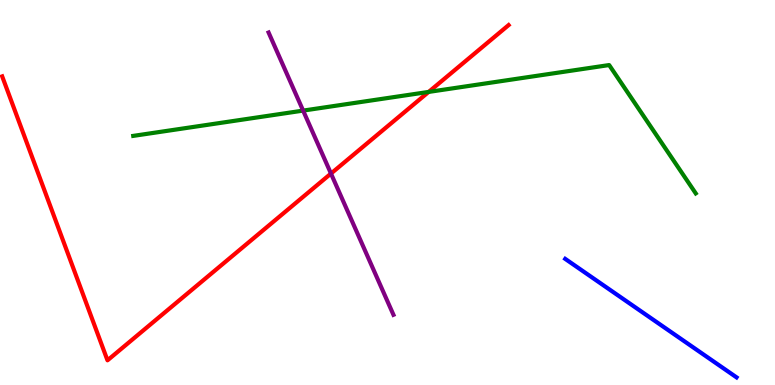[{'lines': ['blue', 'red'], 'intersections': []}, {'lines': ['green', 'red'], 'intersections': [{'x': 5.53, 'y': 7.61}]}, {'lines': ['purple', 'red'], 'intersections': [{'x': 4.27, 'y': 5.49}]}, {'lines': ['blue', 'green'], 'intersections': []}, {'lines': ['blue', 'purple'], 'intersections': []}, {'lines': ['green', 'purple'], 'intersections': [{'x': 3.91, 'y': 7.13}]}]